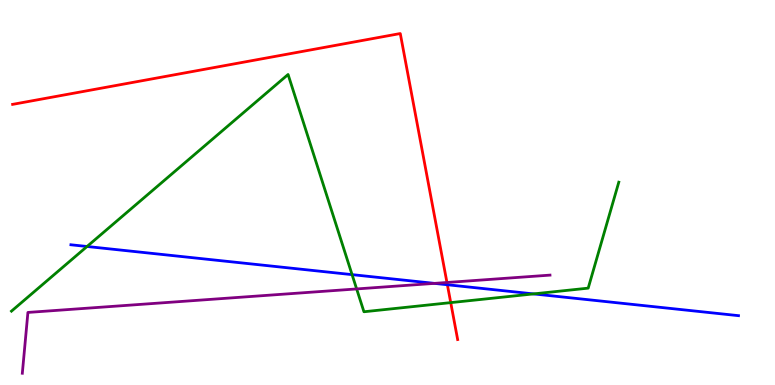[{'lines': ['blue', 'red'], 'intersections': [{'x': 5.77, 'y': 2.6}]}, {'lines': ['green', 'red'], 'intersections': [{'x': 5.82, 'y': 2.14}]}, {'lines': ['purple', 'red'], 'intersections': [{'x': 5.77, 'y': 2.66}]}, {'lines': ['blue', 'green'], 'intersections': [{'x': 1.12, 'y': 3.6}, {'x': 4.54, 'y': 2.87}, {'x': 6.88, 'y': 2.37}]}, {'lines': ['blue', 'purple'], 'intersections': [{'x': 5.61, 'y': 2.64}]}, {'lines': ['green', 'purple'], 'intersections': [{'x': 4.6, 'y': 2.5}]}]